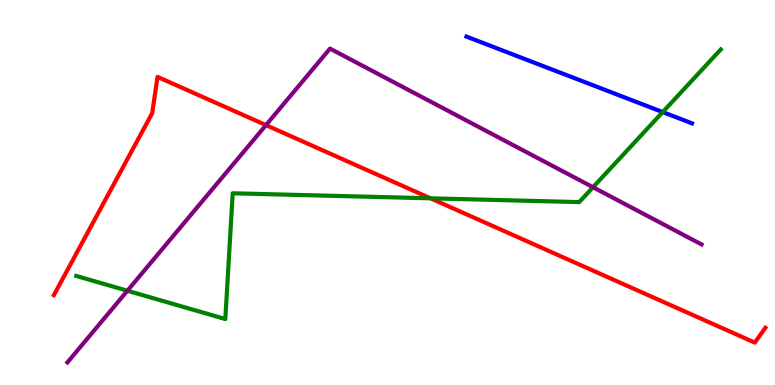[{'lines': ['blue', 'red'], 'intersections': []}, {'lines': ['green', 'red'], 'intersections': [{'x': 5.55, 'y': 4.85}]}, {'lines': ['purple', 'red'], 'intersections': [{'x': 3.43, 'y': 6.75}]}, {'lines': ['blue', 'green'], 'intersections': [{'x': 8.55, 'y': 7.09}]}, {'lines': ['blue', 'purple'], 'intersections': []}, {'lines': ['green', 'purple'], 'intersections': [{'x': 1.64, 'y': 2.45}, {'x': 7.65, 'y': 5.14}]}]